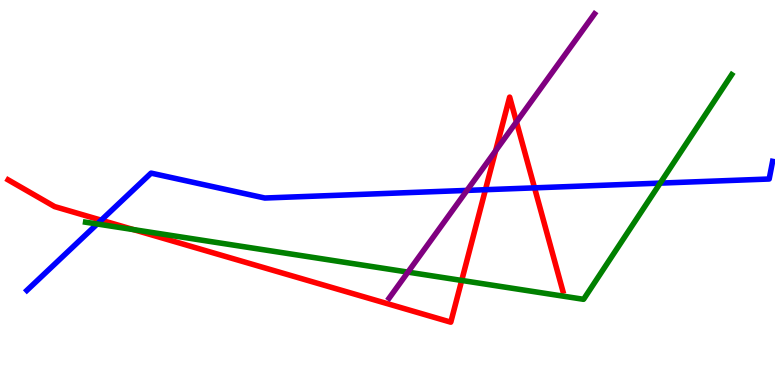[{'lines': ['blue', 'red'], 'intersections': [{'x': 1.31, 'y': 4.28}, {'x': 6.26, 'y': 5.07}, {'x': 6.9, 'y': 5.12}]}, {'lines': ['green', 'red'], 'intersections': [{'x': 1.72, 'y': 4.04}, {'x': 5.96, 'y': 2.72}]}, {'lines': ['purple', 'red'], 'intersections': [{'x': 6.4, 'y': 6.08}, {'x': 6.66, 'y': 6.83}]}, {'lines': ['blue', 'green'], 'intersections': [{'x': 1.25, 'y': 4.18}, {'x': 8.52, 'y': 5.24}]}, {'lines': ['blue', 'purple'], 'intersections': [{'x': 6.03, 'y': 5.05}]}, {'lines': ['green', 'purple'], 'intersections': [{'x': 5.26, 'y': 2.93}]}]